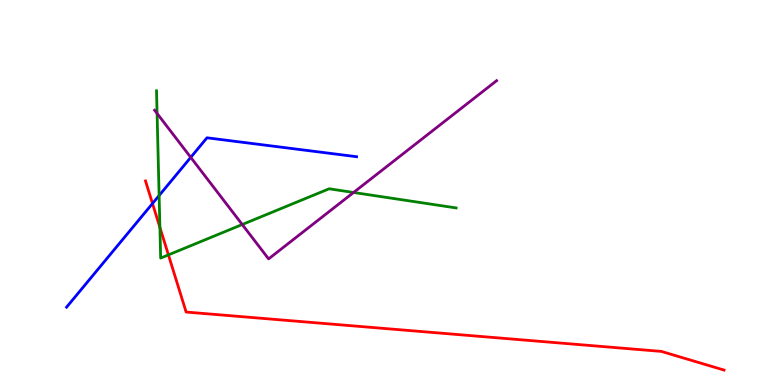[{'lines': ['blue', 'red'], 'intersections': [{'x': 1.97, 'y': 4.71}]}, {'lines': ['green', 'red'], 'intersections': [{'x': 2.06, 'y': 4.09}, {'x': 2.17, 'y': 3.38}]}, {'lines': ['purple', 'red'], 'intersections': []}, {'lines': ['blue', 'green'], 'intersections': [{'x': 2.05, 'y': 4.92}]}, {'lines': ['blue', 'purple'], 'intersections': [{'x': 2.46, 'y': 5.91}]}, {'lines': ['green', 'purple'], 'intersections': [{'x': 2.03, 'y': 7.05}, {'x': 3.13, 'y': 4.17}, {'x': 4.56, 'y': 5.0}]}]